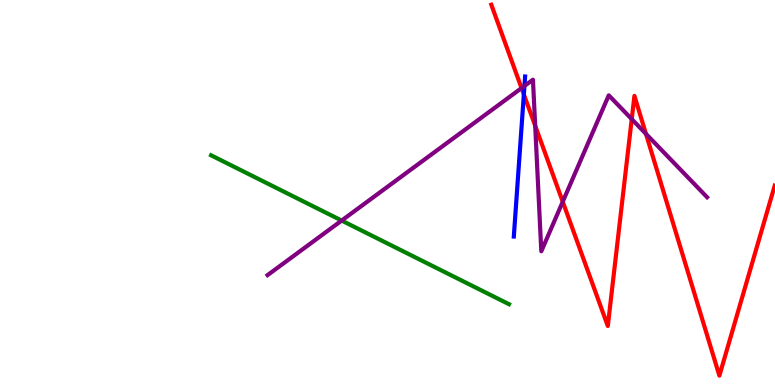[{'lines': ['blue', 'red'], 'intersections': [{'x': 6.76, 'y': 7.55}]}, {'lines': ['green', 'red'], 'intersections': []}, {'lines': ['purple', 'red'], 'intersections': [{'x': 6.73, 'y': 7.71}, {'x': 6.91, 'y': 6.73}, {'x': 7.26, 'y': 4.76}, {'x': 8.15, 'y': 6.91}, {'x': 8.33, 'y': 6.52}]}, {'lines': ['blue', 'green'], 'intersections': []}, {'lines': ['blue', 'purple'], 'intersections': [{'x': 6.77, 'y': 7.77}]}, {'lines': ['green', 'purple'], 'intersections': [{'x': 4.41, 'y': 4.27}]}]